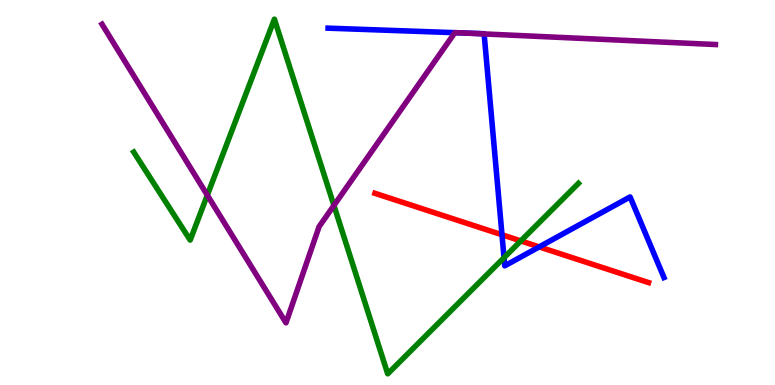[{'lines': ['blue', 'red'], 'intersections': [{'x': 6.48, 'y': 3.9}, {'x': 6.96, 'y': 3.59}]}, {'lines': ['green', 'red'], 'intersections': [{'x': 6.72, 'y': 3.74}]}, {'lines': ['purple', 'red'], 'intersections': []}, {'lines': ['blue', 'green'], 'intersections': [{'x': 6.5, 'y': 3.31}]}, {'lines': ['blue', 'purple'], 'intersections': [{'x': 5.87, 'y': 9.15}, {'x': 6.0, 'y': 9.14}, {'x': 6.25, 'y': 9.12}]}, {'lines': ['green', 'purple'], 'intersections': [{'x': 2.67, 'y': 4.93}, {'x': 4.31, 'y': 4.66}]}]